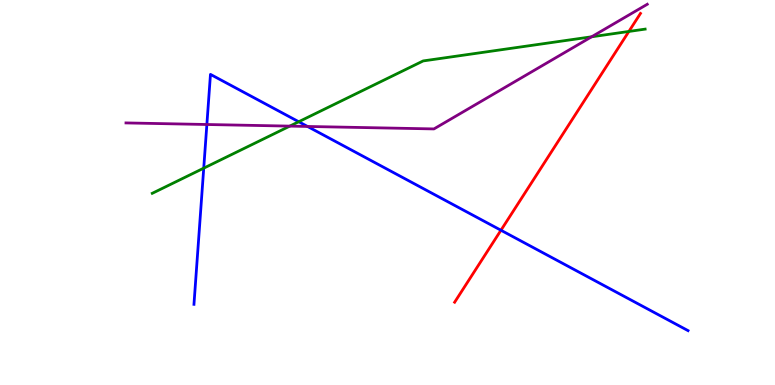[{'lines': ['blue', 'red'], 'intersections': [{'x': 6.46, 'y': 4.02}]}, {'lines': ['green', 'red'], 'intersections': [{'x': 8.11, 'y': 9.18}]}, {'lines': ['purple', 'red'], 'intersections': []}, {'lines': ['blue', 'green'], 'intersections': [{'x': 2.63, 'y': 5.63}, {'x': 3.85, 'y': 6.84}]}, {'lines': ['blue', 'purple'], 'intersections': [{'x': 2.67, 'y': 6.77}, {'x': 3.97, 'y': 6.72}]}, {'lines': ['green', 'purple'], 'intersections': [{'x': 3.74, 'y': 6.72}, {'x': 7.63, 'y': 9.04}]}]